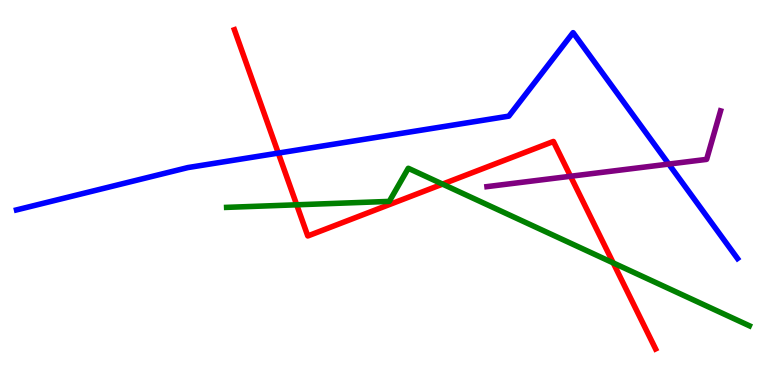[{'lines': ['blue', 'red'], 'intersections': [{'x': 3.59, 'y': 6.02}]}, {'lines': ['green', 'red'], 'intersections': [{'x': 3.83, 'y': 4.68}, {'x': 5.71, 'y': 5.22}, {'x': 7.91, 'y': 3.17}]}, {'lines': ['purple', 'red'], 'intersections': [{'x': 7.36, 'y': 5.42}]}, {'lines': ['blue', 'green'], 'intersections': []}, {'lines': ['blue', 'purple'], 'intersections': [{'x': 8.63, 'y': 5.74}]}, {'lines': ['green', 'purple'], 'intersections': []}]